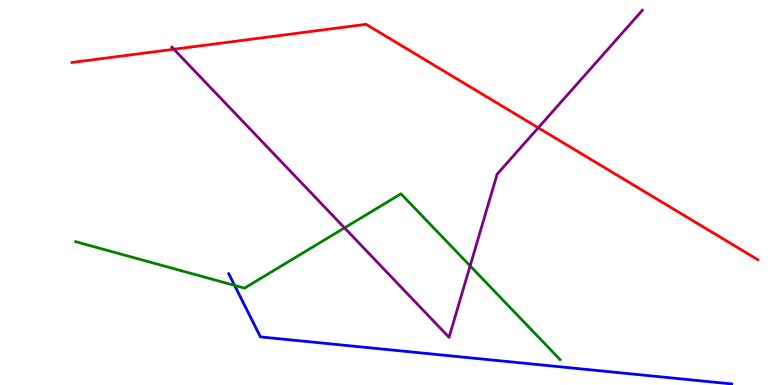[{'lines': ['blue', 'red'], 'intersections': []}, {'lines': ['green', 'red'], 'intersections': []}, {'lines': ['purple', 'red'], 'intersections': [{'x': 2.24, 'y': 8.72}, {'x': 6.95, 'y': 6.68}]}, {'lines': ['blue', 'green'], 'intersections': [{'x': 3.03, 'y': 2.59}]}, {'lines': ['blue', 'purple'], 'intersections': []}, {'lines': ['green', 'purple'], 'intersections': [{'x': 4.45, 'y': 4.08}, {'x': 6.07, 'y': 3.09}]}]